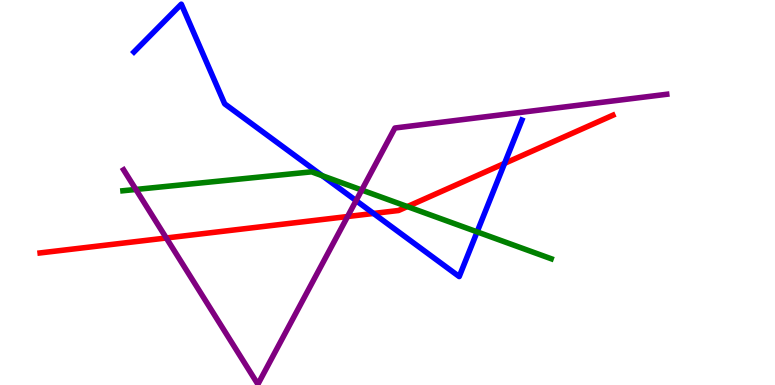[{'lines': ['blue', 'red'], 'intersections': [{'x': 4.82, 'y': 4.46}, {'x': 6.51, 'y': 5.76}]}, {'lines': ['green', 'red'], 'intersections': [{'x': 5.26, 'y': 4.63}]}, {'lines': ['purple', 'red'], 'intersections': [{'x': 2.15, 'y': 3.82}, {'x': 4.48, 'y': 4.38}]}, {'lines': ['blue', 'green'], 'intersections': [{'x': 4.16, 'y': 5.44}, {'x': 6.16, 'y': 3.98}]}, {'lines': ['blue', 'purple'], 'intersections': [{'x': 4.59, 'y': 4.79}]}, {'lines': ['green', 'purple'], 'intersections': [{'x': 1.75, 'y': 5.08}, {'x': 4.67, 'y': 5.06}]}]